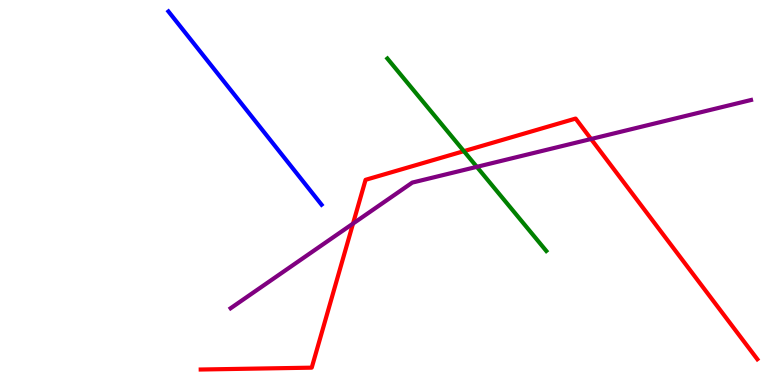[{'lines': ['blue', 'red'], 'intersections': []}, {'lines': ['green', 'red'], 'intersections': [{'x': 5.99, 'y': 6.07}]}, {'lines': ['purple', 'red'], 'intersections': [{'x': 4.56, 'y': 4.19}, {'x': 7.63, 'y': 6.39}]}, {'lines': ['blue', 'green'], 'intersections': []}, {'lines': ['blue', 'purple'], 'intersections': []}, {'lines': ['green', 'purple'], 'intersections': [{'x': 6.15, 'y': 5.67}]}]